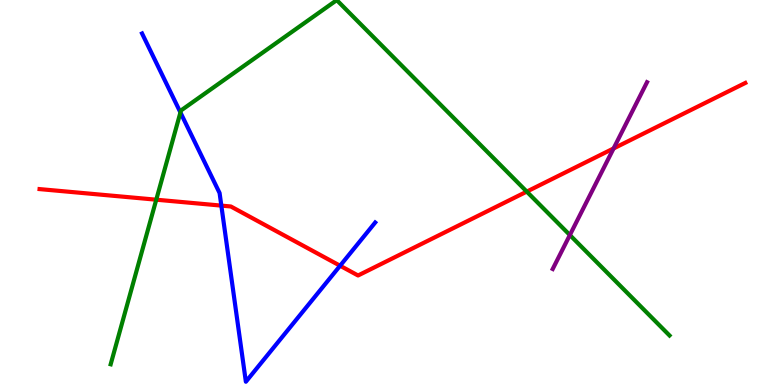[{'lines': ['blue', 'red'], 'intersections': [{'x': 2.86, 'y': 4.66}, {'x': 4.39, 'y': 3.1}]}, {'lines': ['green', 'red'], 'intersections': [{'x': 2.02, 'y': 4.81}, {'x': 6.8, 'y': 5.02}]}, {'lines': ['purple', 'red'], 'intersections': [{'x': 7.92, 'y': 6.14}]}, {'lines': ['blue', 'green'], 'intersections': [{'x': 2.33, 'y': 7.08}]}, {'lines': ['blue', 'purple'], 'intersections': []}, {'lines': ['green', 'purple'], 'intersections': [{'x': 7.35, 'y': 3.89}]}]